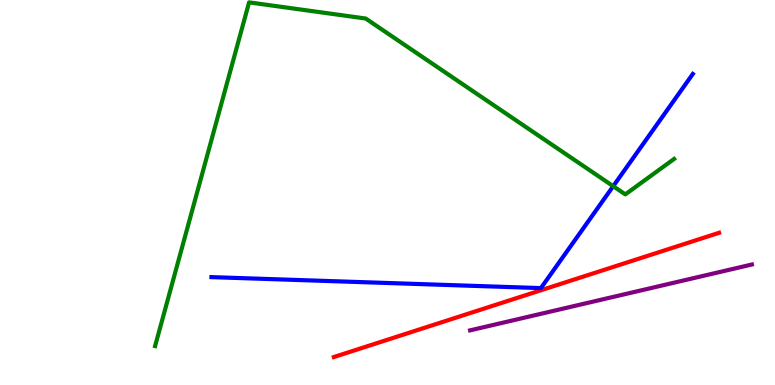[{'lines': ['blue', 'red'], 'intersections': []}, {'lines': ['green', 'red'], 'intersections': []}, {'lines': ['purple', 'red'], 'intersections': []}, {'lines': ['blue', 'green'], 'intersections': [{'x': 7.91, 'y': 5.16}]}, {'lines': ['blue', 'purple'], 'intersections': []}, {'lines': ['green', 'purple'], 'intersections': []}]